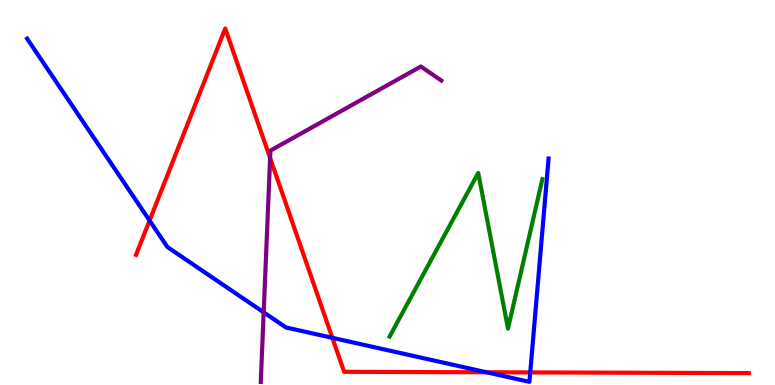[{'lines': ['blue', 'red'], 'intersections': [{'x': 1.93, 'y': 4.27}, {'x': 4.29, 'y': 1.22}, {'x': 6.28, 'y': 0.331}, {'x': 6.84, 'y': 0.327}]}, {'lines': ['green', 'red'], 'intersections': []}, {'lines': ['purple', 'red'], 'intersections': [{'x': 3.49, 'y': 5.89}]}, {'lines': ['blue', 'green'], 'intersections': []}, {'lines': ['blue', 'purple'], 'intersections': [{'x': 3.4, 'y': 1.89}]}, {'lines': ['green', 'purple'], 'intersections': []}]